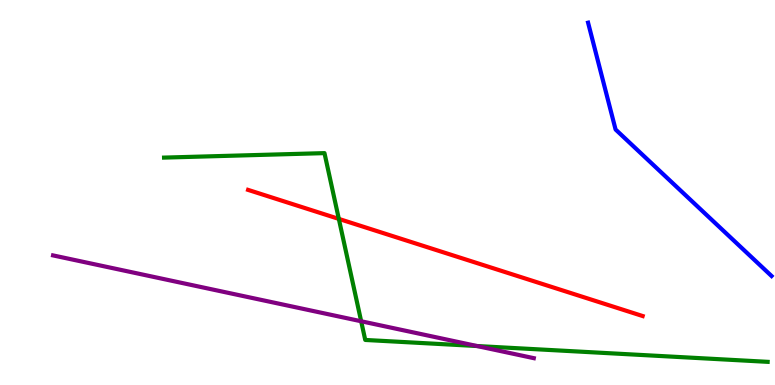[{'lines': ['blue', 'red'], 'intersections': []}, {'lines': ['green', 'red'], 'intersections': [{'x': 4.37, 'y': 4.31}]}, {'lines': ['purple', 'red'], 'intersections': []}, {'lines': ['blue', 'green'], 'intersections': []}, {'lines': ['blue', 'purple'], 'intersections': []}, {'lines': ['green', 'purple'], 'intersections': [{'x': 4.66, 'y': 1.66}, {'x': 6.16, 'y': 1.01}]}]